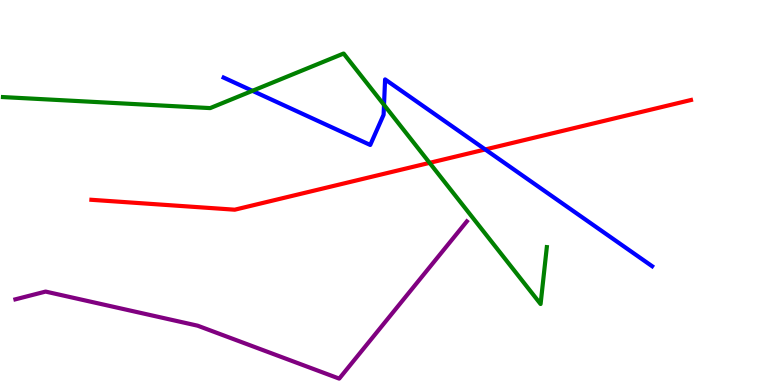[{'lines': ['blue', 'red'], 'intersections': [{'x': 6.26, 'y': 6.12}]}, {'lines': ['green', 'red'], 'intersections': [{'x': 5.54, 'y': 5.77}]}, {'lines': ['purple', 'red'], 'intersections': []}, {'lines': ['blue', 'green'], 'intersections': [{'x': 3.26, 'y': 7.64}, {'x': 4.96, 'y': 7.28}]}, {'lines': ['blue', 'purple'], 'intersections': []}, {'lines': ['green', 'purple'], 'intersections': []}]